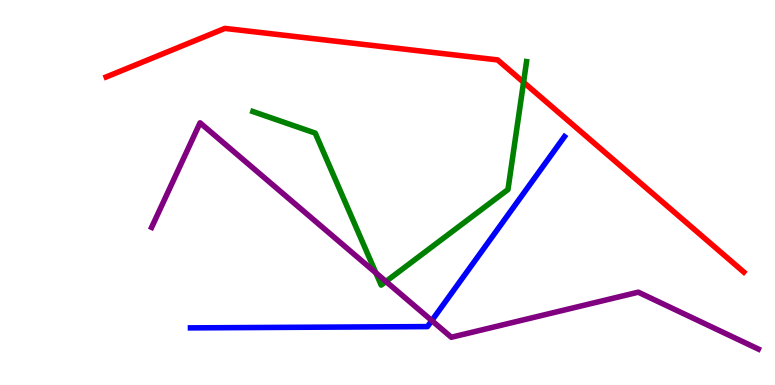[{'lines': ['blue', 'red'], 'intersections': []}, {'lines': ['green', 'red'], 'intersections': [{'x': 6.76, 'y': 7.86}]}, {'lines': ['purple', 'red'], 'intersections': []}, {'lines': ['blue', 'green'], 'intersections': []}, {'lines': ['blue', 'purple'], 'intersections': [{'x': 5.57, 'y': 1.67}]}, {'lines': ['green', 'purple'], 'intersections': [{'x': 4.85, 'y': 2.91}, {'x': 4.98, 'y': 2.69}]}]